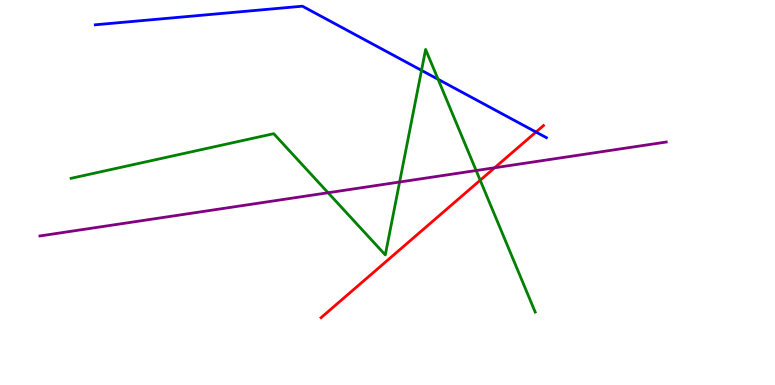[{'lines': ['blue', 'red'], 'intersections': [{'x': 6.92, 'y': 6.57}]}, {'lines': ['green', 'red'], 'intersections': [{'x': 6.2, 'y': 5.32}]}, {'lines': ['purple', 'red'], 'intersections': [{'x': 6.38, 'y': 5.64}]}, {'lines': ['blue', 'green'], 'intersections': [{'x': 5.44, 'y': 8.17}, {'x': 5.65, 'y': 7.94}]}, {'lines': ['blue', 'purple'], 'intersections': []}, {'lines': ['green', 'purple'], 'intersections': [{'x': 4.23, 'y': 4.99}, {'x': 5.16, 'y': 5.27}, {'x': 6.14, 'y': 5.57}]}]